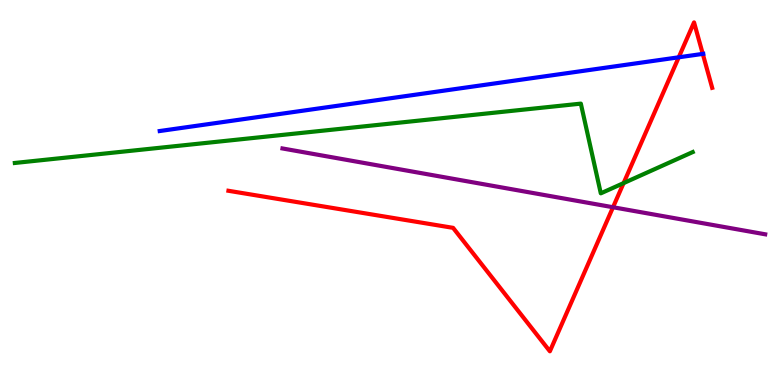[{'lines': ['blue', 'red'], 'intersections': [{'x': 8.76, 'y': 8.51}, {'x': 9.07, 'y': 8.6}]}, {'lines': ['green', 'red'], 'intersections': [{'x': 8.05, 'y': 5.24}]}, {'lines': ['purple', 'red'], 'intersections': [{'x': 7.91, 'y': 4.62}]}, {'lines': ['blue', 'green'], 'intersections': []}, {'lines': ['blue', 'purple'], 'intersections': []}, {'lines': ['green', 'purple'], 'intersections': []}]